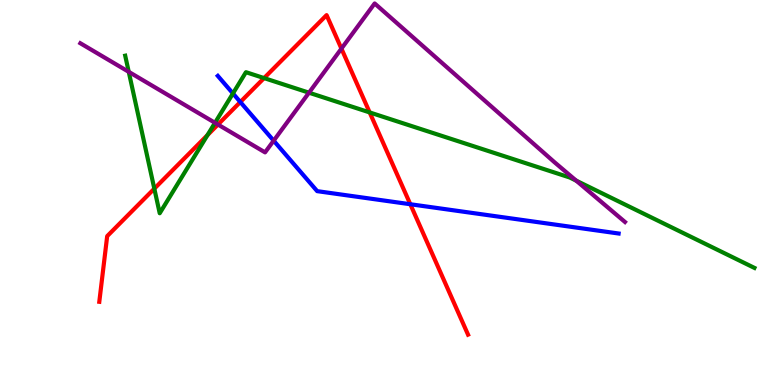[{'lines': ['blue', 'red'], 'intersections': [{'x': 3.1, 'y': 7.35}, {'x': 5.29, 'y': 4.7}]}, {'lines': ['green', 'red'], 'intersections': [{'x': 1.99, 'y': 5.1}, {'x': 2.68, 'y': 6.49}, {'x': 3.41, 'y': 7.97}, {'x': 4.77, 'y': 7.08}]}, {'lines': ['purple', 'red'], 'intersections': [{'x': 2.81, 'y': 6.76}, {'x': 4.41, 'y': 8.74}]}, {'lines': ['blue', 'green'], 'intersections': [{'x': 3.01, 'y': 7.57}]}, {'lines': ['blue', 'purple'], 'intersections': [{'x': 3.53, 'y': 6.35}]}, {'lines': ['green', 'purple'], 'intersections': [{'x': 1.66, 'y': 8.13}, {'x': 2.77, 'y': 6.81}, {'x': 3.99, 'y': 7.59}, {'x': 7.44, 'y': 5.31}]}]